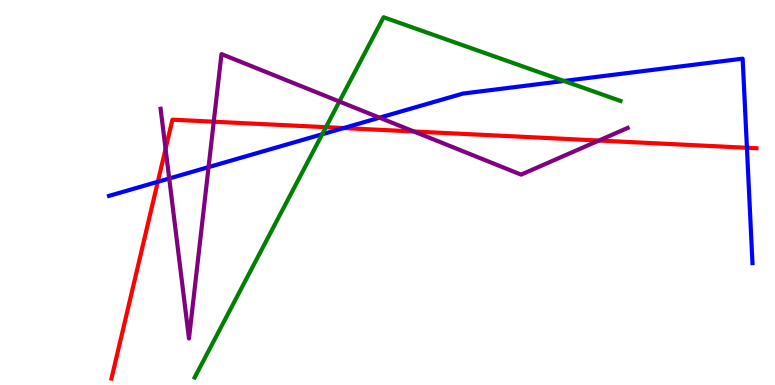[{'lines': ['blue', 'red'], 'intersections': [{'x': 2.04, 'y': 5.28}, {'x': 4.43, 'y': 6.67}, {'x': 9.64, 'y': 6.16}]}, {'lines': ['green', 'red'], 'intersections': [{'x': 4.21, 'y': 6.7}]}, {'lines': ['purple', 'red'], 'intersections': [{'x': 2.14, 'y': 6.13}, {'x': 2.76, 'y': 6.84}, {'x': 5.34, 'y': 6.58}, {'x': 7.73, 'y': 6.35}]}, {'lines': ['blue', 'green'], 'intersections': [{'x': 4.16, 'y': 6.51}, {'x': 7.28, 'y': 7.9}]}, {'lines': ['blue', 'purple'], 'intersections': [{'x': 2.18, 'y': 5.36}, {'x': 2.69, 'y': 5.66}, {'x': 4.9, 'y': 6.94}]}, {'lines': ['green', 'purple'], 'intersections': [{'x': 4.38, 'y': 7.36}]}]